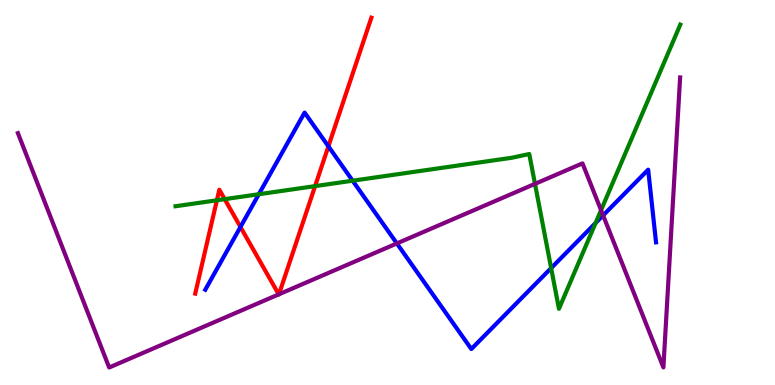[{'lines': ['blue', 'red'], 'intersections': [{'x': 3.1, 'y': 4.1}, {'x': 4.24, 'y': 6.2}]}, {'lines': ['green', 'red'], 'intersections': [{'x': 2.8, 'y': 4.8}, {'x': 2.9, 'y': 4.83}, {'x': 4.07, 'y': 5.17}]}, {'lines': ['purple', 'red'], 'intersections': [{'x': 3.6, 'y': 2.35}, {'x': 3.6, 'y': 2.36}]}, {'lines': ['blue', 'green'], 'intersections': [{'x': 3.34, 'y': 4.95}, {'x': 4.55, 'y': 5.31}, {'x': 7.11, 'y': 3.04}, {'x': 7.68, 'y': 4.21}]}, {'lines': ['blue', 'purple'], 'intersections': [{'x': 5.12, 'y': 3.68}, {'x': 7.78, 'y': 4.41}]}, {'lines': ['green', 'purple'], 'intersections': [{'x': 6.9, 'y': 5.22}, {'x': 7.76, 'y': 4.54}]}]